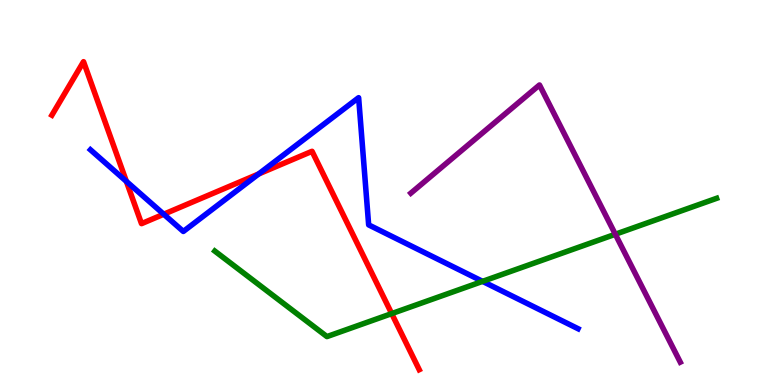[{'lines': ['blue', 'red'], 'intersections': [{'x': 1.63, 'y': 5.29}, {'x': 2.11, 'y': 4.44}, {'x': 3.34, 'y': 5.48}]}, {'lines': ['green', 'red'], 'intersections': [{'x': 5.05, 'y': 1.85}]}, {'lines': ['purple', 'red'], 'intersections': []}, {'lines': ['blue', 'green'], 'intersections': [{'x': 6.23, 'y': 2.69}]}, {'lines': ['blue', 'purple'], 'intersections': []}, {'lines': ['green', 'purple'], 'intersections': [{'x': 7.94, 'y': 3.92}]}]